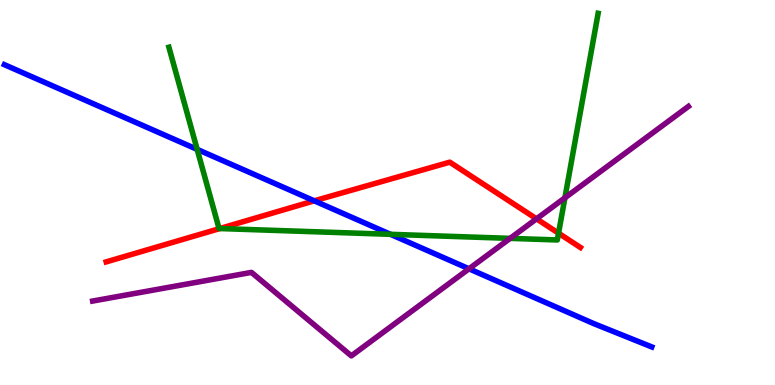[{'lines': ['blue', 'red'], 'intersections': [{'x': 4.05, 'y': 4.78}]}, {'lines': ['green', 'red'], 'intersections': [{'x': 2.84, 'y': 4.06}, {'x': 7.21, 'y': 3.94}]}, {'lines': ['purple', 'red'], 'intersections': [{'x': 6.92, 'y': 4.32}]}, {'lines': ['blue', 'green'], 'intersections': [{'x': 2.54, 'y': 6.12}, {'x': 5.04, 'y': 3.91}]}, {'lines': ['blue', 'purple'], 'intersections': [{'x': 6.05, 'y': 3.02}]}, {'lines': ['green', 'purple'], 'intersections': [{'x': 6.58, 'y': 3.81}, {'x': 7.29, 'y': 4.86}]}]